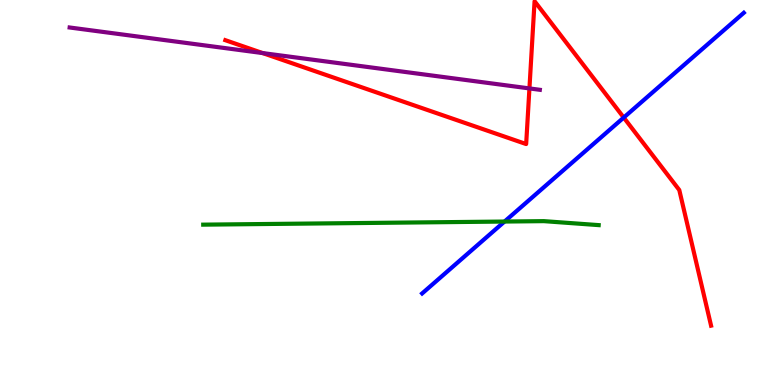[{'lines': ['blue', 'red'], 'intersections': [{'x': 8.05, 'y': 6.95}]}, {'lines': ['green', 'red'], 'intersections': []}, {'lines': ['purple', 'red'], 'intersections': [{'x': 3.39, 'y': 8.62}, {'x': 6.83, 'y': 7.7}]}, {'lines': ['blue', 'green'], 'intersections': [{'x': 6.51, 'y': 4.25}]}, {'lines': ['blue', 'purple'], 'intersections': []}, {'lines': ['green', 'purple'], 'intersections': []}]